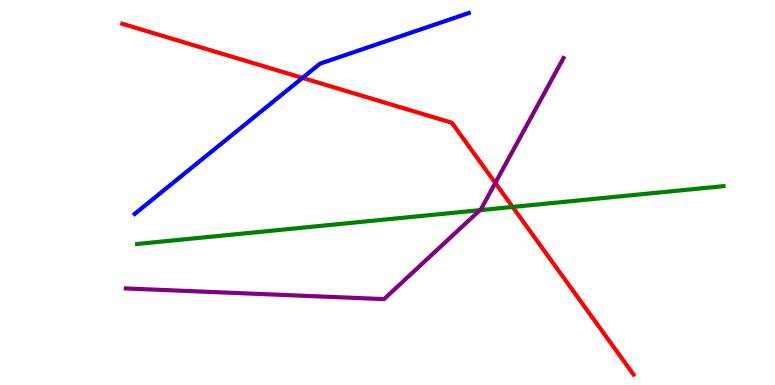[{'lines': ['blue', 'red'], 'intersections': [{'x': 3.9, 'y': 7.98}]}, {'lines': ['green', 'red'], 'intersections': [{'x': 6.61, 'y': 4.62}]}, {'lines': ['purple', 'red'], 'intersections': [{'x': 6.39, 'y': 5.25}]}, {'lines': ['blue', 'green'], 'intersections': []}, {'lines': ['blue', 'purple'], 'intersections': []}, {'lines': ['green', 'purple'], 'intersections': [{'x': 6.19, 'y': 4.54}]}]